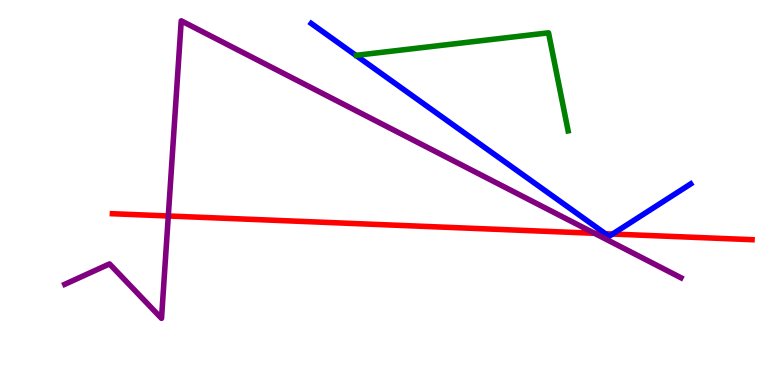[{'lines': ['blue', 'red'], 'intersections': [{'x': 7.81, 'y': 3.93}, {'x': 7.9, 'y': 3.92}]}, {'lines': ['green', 'red'], 'intersections': []}, {'lines': ['purple', 'red'], 'intersections': [{'x': 2.17, 'y': 4.39}, {'x': 7.67, 'y': 3.94}]}, {'lines': ['blue', 'green'], 'intersections': []}, {'lines': ['blue', 'purple'], 'intersections': []}, {'lines': ['green', 'purple'], 'intersections': []}]